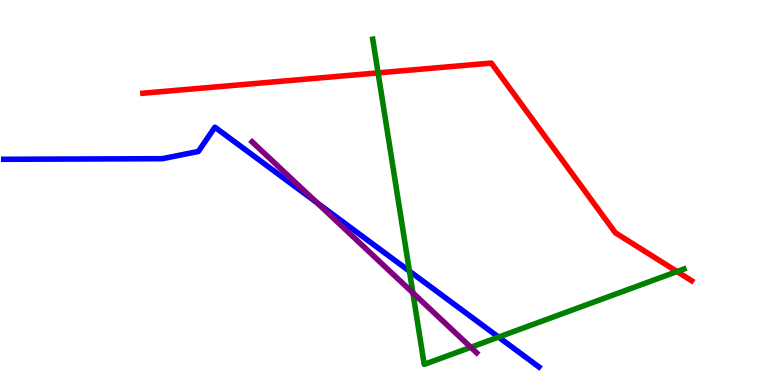[{'lines': ['blue', 'red'], 'intersections': []}, {'lines': ['green', 'red'], 'intersections': [{'x': 4.88, 'y': 8.11}, {'x': 8.74, 'y': 2.95}]}, {'lines': ['purple', 'red'], 'intersections': []}, {'lines': ['blue', 'green'], 'intersections': [{'x': 5.28, 'y': 2.96}, {'x': 6.43, 'y': 1.24}]}, {'lines': ['blue', 'purple'], 'intersections': [{'x': 4.09, 'y': 4.74}]}, {'lines': ['green', 'purple'], 'intersections': [{'x': 5.33, 'y': 2.39}, {'x': 6.07, 'y': 0.98}]}]